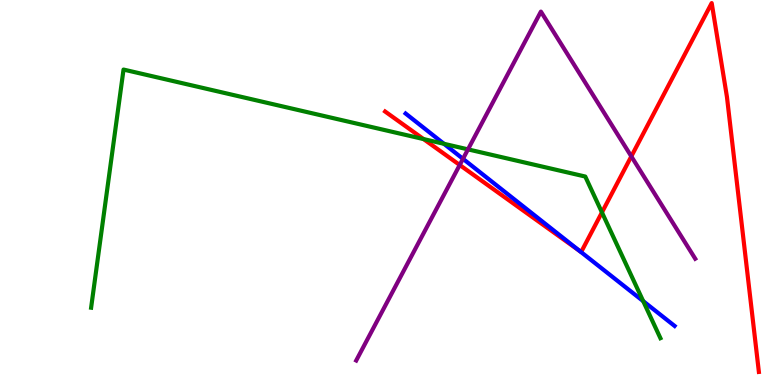[{'lines': ['blue', 'red'], 'intersections': [{'x': 7.48, 'y': 3.48}]}, {'lines': ['green', 'red'], 'intersections': [{'x': 5.47, 'y': 6.39}, {'x': 7.77, 'y': 4.48}]}, {'lines': ['purple', 'red'], 'intersections': [{'x': 5.93, 'y': 5.71}, {'x': 8.15, 'y': 5.94}]}, {'lines': ['blue', 'green'], 'intersections': [{'x': 5.73, 'y': 6.26}, {'x': 8.3, 'y': 2.18}]}, {'lines': ['blue', 'purple'], 'intersections': [{'x': 5.97, 'y': 5.87}]}, {'lines': ['green', 'purple'], 'intersections': [{'x': 6.04, 'y': 6.12}]}]